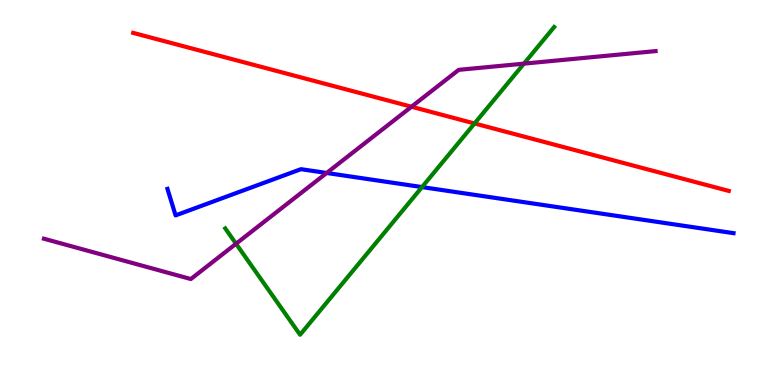[{'lines': ['blue', 'red'], 'intersections': []}, {'lines': ['green', 'red'], 'intersections': [{'x': 6.12, 'y': 6.79}]}, {'lines': ['purple', 'red'], 'intersections': [{'x': 5.31, 'y': 7.23}]}, {'lines': ['blue', 'green'], 'intersections': [{'x': 5.45, 'y': 5.14}]}, {'lines': ['blue', 'purple'], 'intersections': [{'x': 4.21, 'y': 5.51}]}, {'lines': ['green', 'purple'], 'intersections': [{'x': 3.05, 'y': 3.67}, {'x': 6.76, 'y': 8.35}]}]